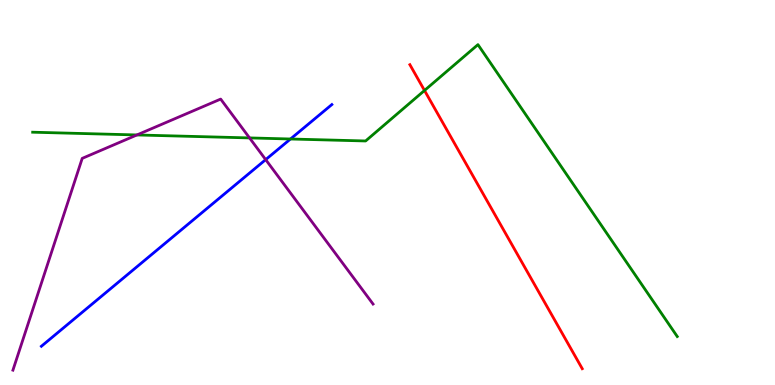[{'lines': ['blue', 'red'], 'intersections': []}, {'lines': ['green', 'red'], 'intersections': [{'x': 5.48, 'y': 7.65}]}, {'lines': ['purple', 'red'], 'intersections': []}, {'lines': ['blue', 'green'], 'intersections': [{'x': 3.75, 'y': 6.39}]}, {'lines': ['blue', 'purple'], 'intersections': [{'x': 3.43, 'y': 5.85}]}, {'lines': ['green', 'purple'], 'intersections': [{'x': 1.77, 'y': 6.49}, {'x': 3.22, 'y': 6.42}]}]